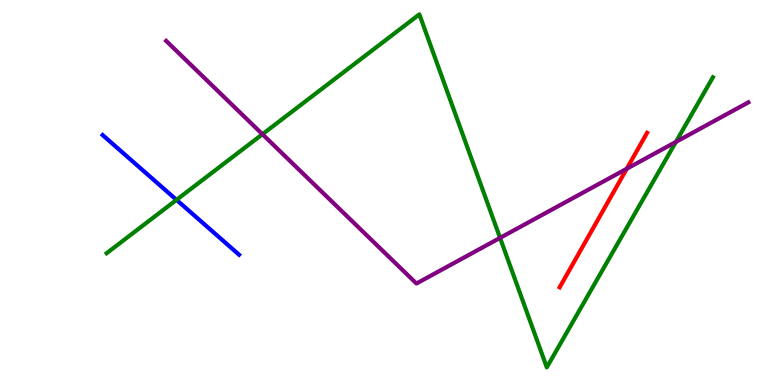[{'lines': ['blue', 'red'], 'intersections': []}, {'lines': ['green', 'red'], 'intersections': []}, {'lines': ['purple', 'red'], 'intersections': [{'x': 8.09, 'y': 5.62}]}, {'lines': ['blue', 'green'], 'intersections': [{'x': 2.28, 'y': 4.81}]}, {'lines': ['blue', 'purple'], 'intersections': []}, {'lines': ['green', 'purple'], 'intersections': [{'x': 3.39, 'y': 6.51}, {'x': 6.45, 'y': 3.82}, {'x': 8.72, 'y': 6.31}]}]